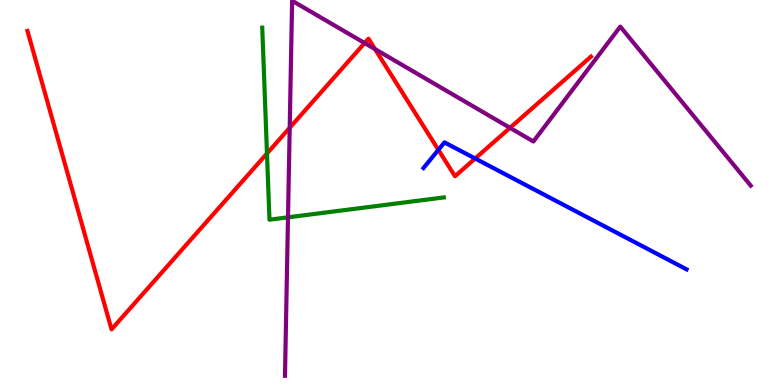[{'lines': ['blue', 'red'], 'intersections': [{'x': 5.66, 'y': 6.11}, {'x': 6.13, 'y': 5.88}]}, {'lines': ['green', 'red'], 'intersections': [{'x': 3.44, 'y': 6.01}]}, {'lines': ['purple', 'red'], 'intersections': [{'x': 3.74, 'y': 6.68}, {'x': 4.7, 'y': 8.88}, {'x': 4.84, 'y': 8.72}, {'x': 6.58, 'y': 6.68}]}, {'lines': ['blue', 'green'], 'intersections': []}, {'lines': ['blue', 'purple'], 'intersections': []}, {'lines': ['green', 'purple'], 'intersections': [{'x': 3.72, 'y': 4.36}]}]